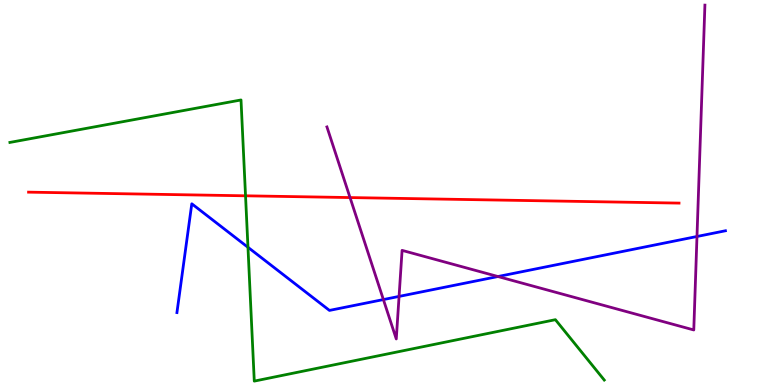[{'lines': ['blue', 'red'], 'intersections': []}, {'lines': ['green', 'red'], 'intersections': [{'x': 3.17, 'y': 4.91}]}, {'lines': ['purple', 'red'], 'intersections': [{'x': 4.52, 'y': 4.87}]}, {'lines': ['blue', 'green'], 'intersections': [{'x': 3.2, 'y': 3.58}]}, {'lines': ['blue', 'purple'], 'intersections': [{'x': 4.95, 'y': 2.22}, {'x': 5.15, 'y': 2.3}, {'x': 6.43, 'y': 2.82}, {'x': 8.99, 'y': 3.86}]}, {'lines': ['green', 'purple'], 'intersections': []}]